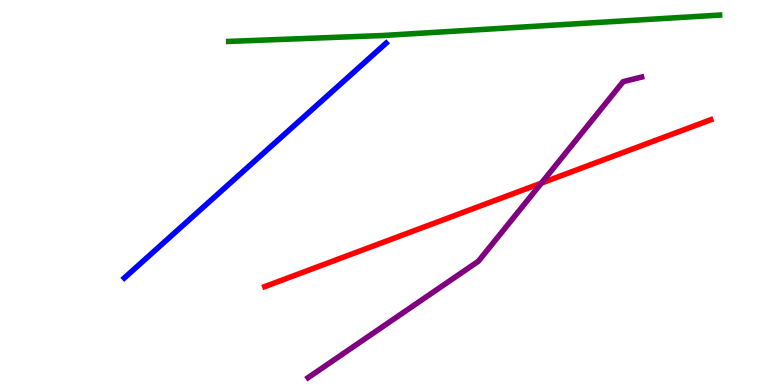[{'lines': ['blue', 'red'], 'intersections': []}, {'lines': ['green', 'red'], 'intersections': []}, {'lines': ['purple', 'red'], 'intersections': [{'x': 6.99, 'y': 5.24}]}, {'lines': ['blue', 'green'], 'intersections': []}, {'lines': ['blue', 'purple'], 'intersections': []}, {'lines': ['green', 'purple'], 'intersections': []}]